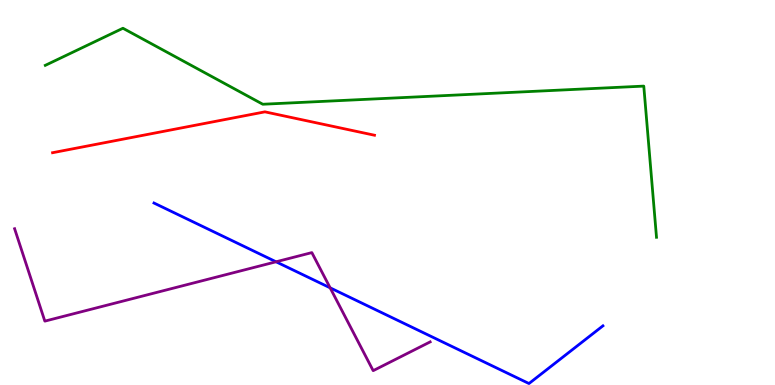[{'lines': ['blue', 'red'], 'intersections': []}, {'lines': ['green', 'red'], 'intersections': []}, {'lines': ['purple', 'red'], 'intersections': []}, {'lines': ['blue', 'green'], 'intersections': []}, {'lines': ['blue', 'purple'], 'intersections': [{'x': 3.56, 'y': 3.2}, {'x': 4.26, 'y': 2.52}]}, {'lines': ['green', 'purple'], 'intersections': []}]